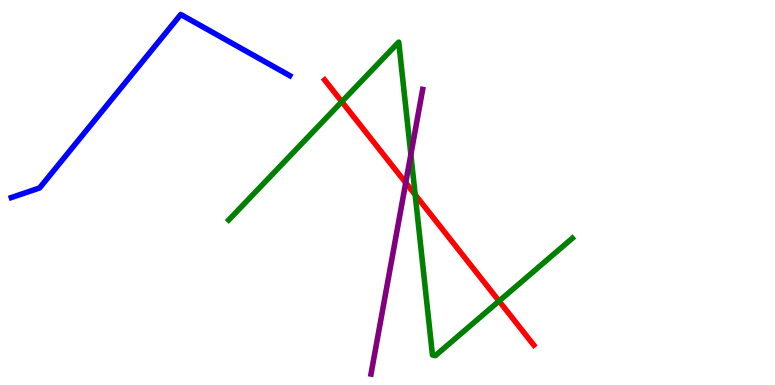[{'lines': ['blue', 'red'], 'intersections': []}, {'lines': ['green', 'red'], 'intersections': [{'x': 4.41, 'y': 7.36}, {'x': 5.36, 'y': 4.94}, {'x': 6.44, 'y': 2.18}]}, {'lines': ['purple', 'red'], 'intersections': [{'x': 5.24, 'y': 5.25}]}, {'lines': ['blue', 'green'], 'intersections': []}, {'lines': ['blue', 'purple'], 'intersections': []}, {'lines': ['green', 'purple'], 'intersections': [{'x': 5.3, 'y': 5.99}]}]